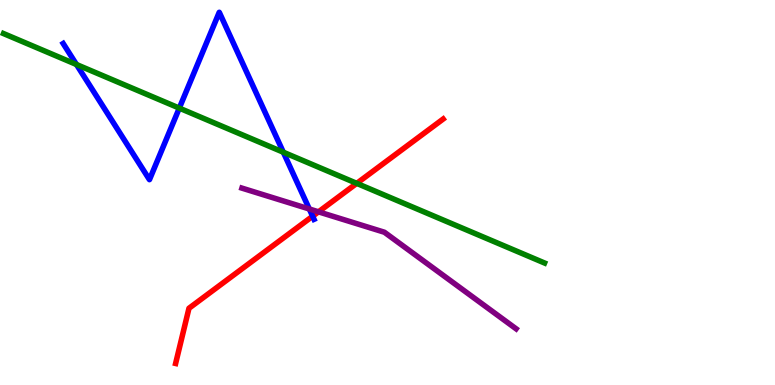[{'lines': ['blue', 'red'], 'intersections': [{'x': 4.03, 'y': 4.38}]}, {'lines': ['green', 'red'], 'intersections': [{'x': 4.6, 'y': 5.24}]}, {'lines': ['purple', 'red'], 'intersections': [{'x': 4.11, 'y': 4.5}]}, {'lines': ['blue', 'green'], 'intersections': [{'x': 0.987, 'y': 8.32}, {'x': 2.31, 'y': 7.19}, {'x': 3.66, 'y': 6.05}]}, {'lines': ['blue', 'purple'], 'intersections': [{'x': 3.99, 'y': 4.57}]}, {'lines': ['green', 'purple'], 'intersections': []}]